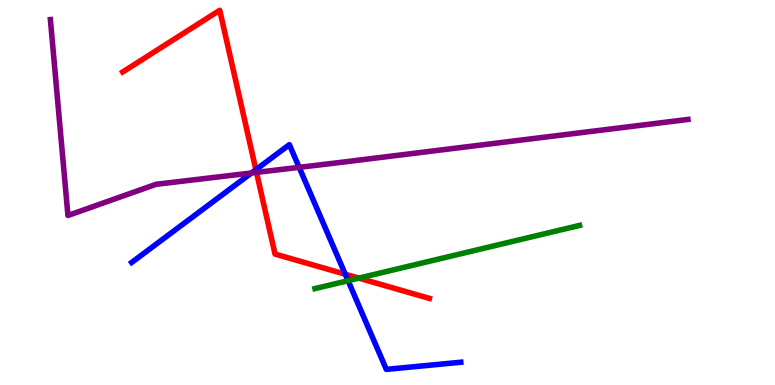[{'lines': ['blue', 'red'], 'intersections': [{'x': 3.3, 'y': 5.59}, {'x': 4.46, 'y': 2.88}]}, {'lines': ['green', 'red'], 'intersections': [{'x': 4.63, 'y': 2.78}]}, {'lines': ['purple', 'red'], 'intersections': [{'x': 3.31, 'y': 5.52}]}, {'lines': ['blue', 'green'], 'intersections': [{'x': 4.49, 'y': 2.71}]}, {'lines': ['blue', 'purple'], 'intersections': [{'x': 3.24, 'y': 5.51}, {'x': 3.86, 'y': 5.65}]}, {'lines': ['green', 'purple'], 'intersections': []}]